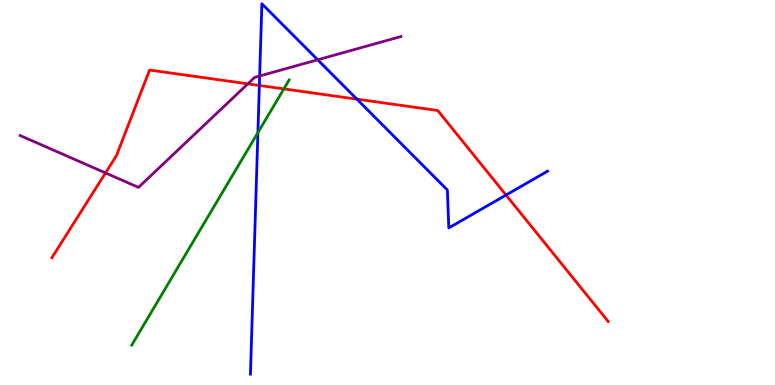[{'lines': ['blue', 'red'], 'intersections': [{'x': 3.35, 'y': 7.78}, {'x': 4.61, 'y': 7.42}, {'x': 6.53, 'y': 4.93}]}, {'lines': ['green', 'red'], 'intersections': [{'x': 3.66, 'y': 7.69}]}, {'lines': ['purple', 'red'], 'intersections': [{'x': 1.36, 'y': 5.51}, {'x': 3.2, 'y': 7.82}]}, {'lines': ['blue', 'green'], 'intersections': [{'x': 3.33, 'y': 6.56}]}, {'lines': ['blue', 'purple'], 'intersections': [{'x': 3.35, 'y': 8.03}, {'x': 4.1, 'y': 8.45}]}, {'lines': ['green', 'purple'], 'intersections': []}]